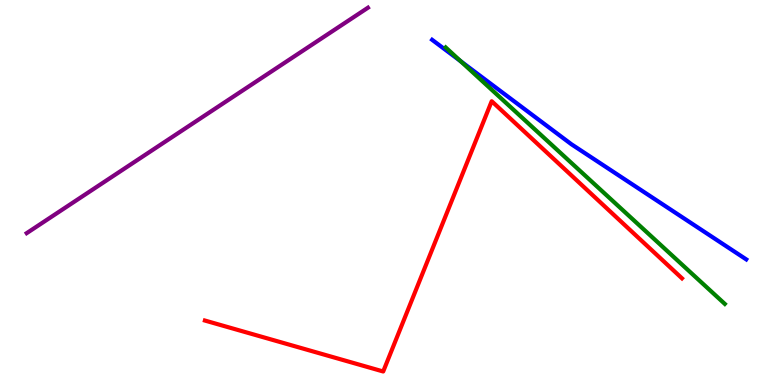[{'lines': ['blue', 'red'], 'intersections': []}, {'lines': ['green', 'red'], 'intersections': []}, {'lines': ['purple', 'red'], 'intersections': []}, {'lines': ['blue', 'green'], 'intersections': [{'x': 5.94, 'y': 8.41}]}, {'lines': ['blue', 'purple'], 'intersections': []}, {'lines': ['green', 'purple'], 'intersections': []}]